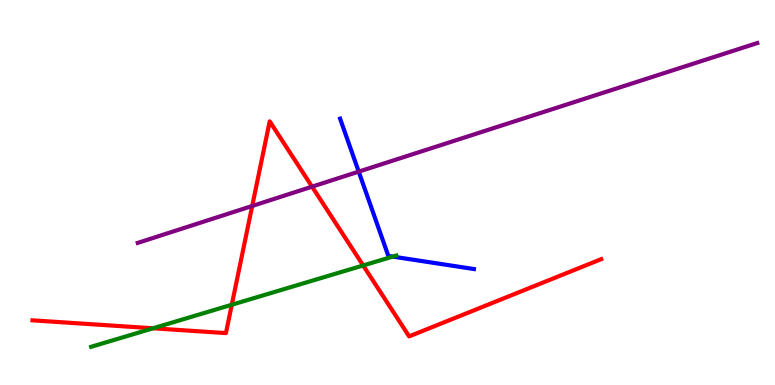[{'lines': ['blue', 'red'], 'intersections': []}, {'lines': ['green', 'red'], 'intersections': [{'x': 1.98, 'y': 1.47}, {'x': 2.99, 'y': 2.08}, {'x': 4.69, 'y': 3.11}]}, {'lines': ['purple', 'red'], 'intersections': [{'x': 3.25, 'y': 4.65}, {'x': 4.03, 'y': 5.15}]}, {'lines': ['blue', 'green'], 'intersections': [{'x': 5.07, 'y': 3.34}]}, {'lines': ['blue', 'purple'], 'intersections': [{'x': 4.63, 'y': 5.54}]}, {'lines': ['green', 'purple'], 'intersections': []}]